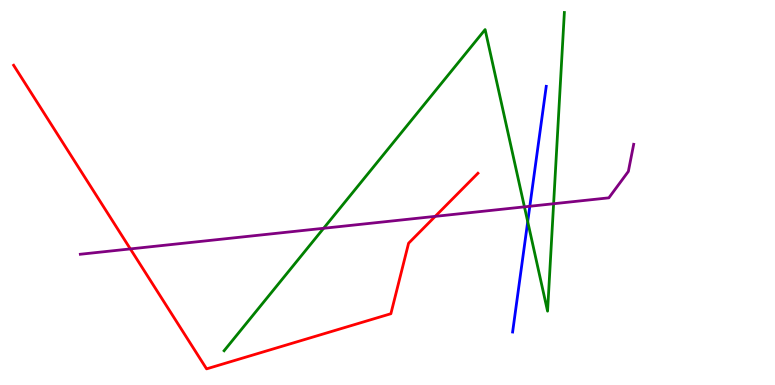[{'lines': ['blue', 'red'], 'intersections': []}, {'lines': ['green', 'red'], 'intersections': []}, {'lines': ['purple', 'red'], 'intersections': [{'x': 1.68, 'y': 3.53}, {'x': 5.62, 'y': 4.38}]}, {'lines': ['blue', 'green'], 'intersections': [{'x': 6.81, 'y': 4.24}]}, {'lines': ['blue', 'purple'], 'intersections': [{'x': 6.84, 'y': 4.64}]}, {'lines': ['green', 'purple'], 'intersections': [{'x': 4.18, 'y': 4.07}, {'x': 6.77, 'y': 4.63}, {'x': 7.14, 'y': 4.71}]}]